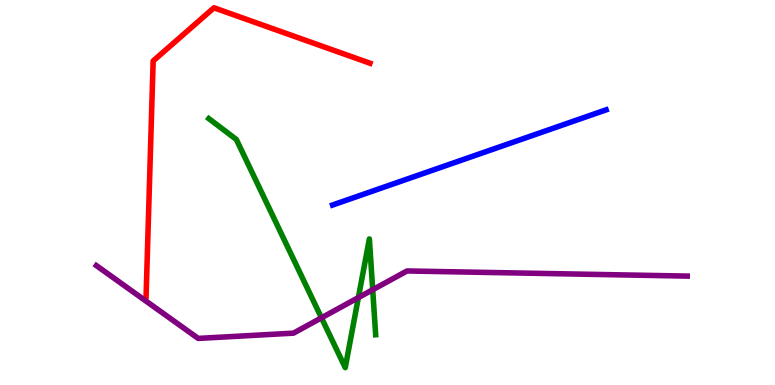[{'lines': ['blue', 'red'], 'intersections': []}, {'lines': ['green', 'red'], 'intersections': []}, {'lines': ['purple', 'red'], 'intersections': []}, {'lines': ['blue', 'green'], 'intersections': []}, {'lines': ['blue', 'purple'], 'intersections': []}, {'lines': ['green', 'purple'], 'intersections': [{'x': 4.15, 'y': 1.74}, {'x': 4.62, 'y': 2.27}, {'x': 4.81, 'y': 2.47}]}]